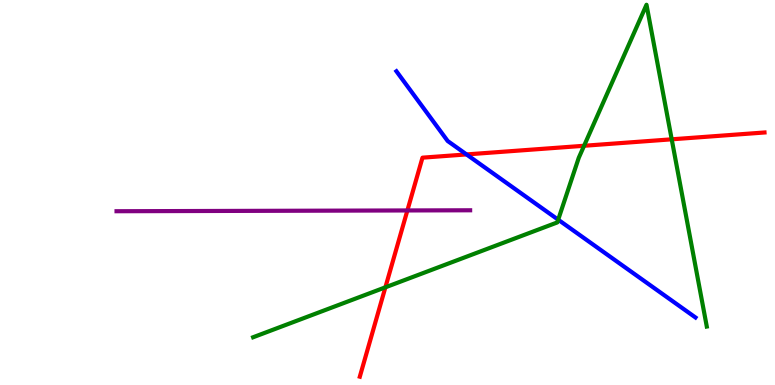[{'lines': ['blue', 'red'], 'intersections': [{'x': 6.02, 'y': 5.99}]}, {'lines': ['green', 'red'], 'intersections': [{'x': 4.97, 'y': 2.54}, {'x': 7.54, 'y': 6.21}, {'x': 8.67, 'y': 6.38}]}, {'lines': ['purple', 'red'], 'intersections': [{'x': 5.26, 'y': 4.53}]}, {'lines': ['blue', 'green'], 'intersections': [{'x': 7.2, 'y': 4.29}]}, {'lines': ['blue', 'purple'], 'intersections': []}, {'lines': ['green', 'purple'], 'intersections': []}]